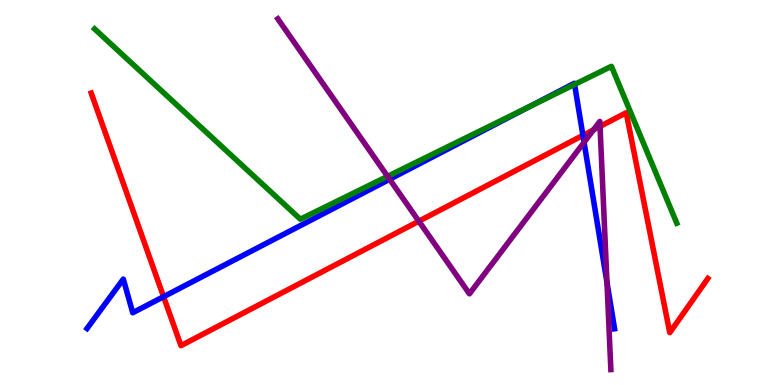[{'lines': ['blue', 'red'], 'intersections': [{'x': 2.11, 'y': 2.29}, {'x': 7.52, 'y': 6.48}]}, {'lines': ['green', 'red'], 'intersections': []}, {'lines': ['purple', 'red'], 'intersections': [{'x': 5.4, 'y': 4.25}, {'x': 7.66, 'y': 6.63}, {'x': 7.74, 'y': 6.72}]}, {'lines': ['blue', 'green'], 'intersections': [{'x': 6.83, 'y': 7.23}, {'x': 7.41, 'y': 7.81}]}, {'lines': ['blue', 'purple'], 'intersections': [{'x': 5.03, 'y': 5.34}, {'x': 7.54, 'y': 6.3}, {'x': 7.83, 'y': 2.66}]}, {'lines': ['green', 'purple'], 'intersections': [{'x': 5.0, 'y': 5.42}]}]